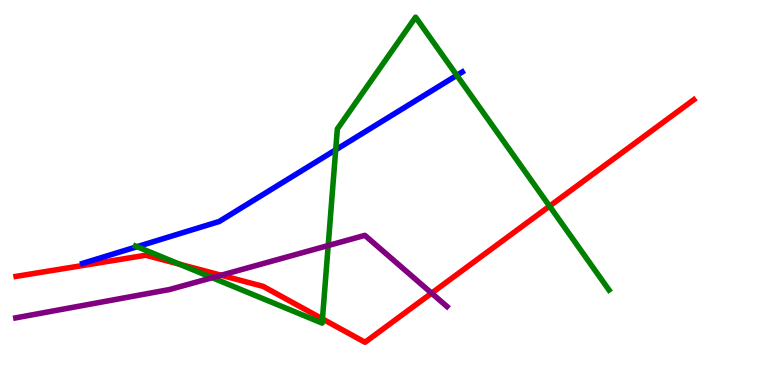[{'lines': ['blue', 'red'], 'intersections': []}, {'lines': ['green', 'red'], 'intersections': [{'x': 2.32, 'y': 3.14}, {'x': 4.16, 'y': 1.72}, {'x': 7.09, 'y': 4.65}]}, {'lines': ['purple', 'red'], 'intersections': [{'x': 2.85, 'y': 2.85}, {'x': 5.57, 'y': 2.39}]}, {'lines': ['blue', 'green'], 'intersections': [{'x': 1.77, 'y': 3.59}, {'x': 4.33, 'y': 6.11}, {'x': 5.89, 'y': 8.04}]}, {'lines': ['blue', 'purple'], 'intersections': []}, {'lines': ['green', 'purple'], 'intersections': [{'x': 2.74, 'y': 2.79}, {'x': 4.23, 'y': 3.62}]}]